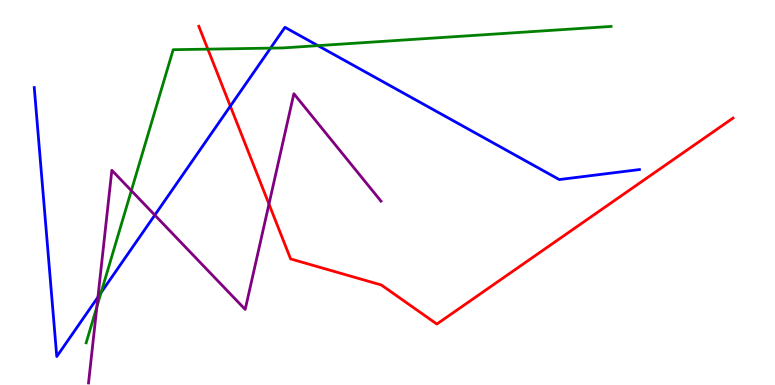[{'lines': ['blue', 'red'], 'intersections': [{'x': 2.97, 'y': 7.24}]}, {'lines': ['green', 'red'], 'intersections': [{'x': 2.68, 'y': 8.72}]}, {'lines': ['purple', 'red'], 'intersections': [{'x': 3.47, 'y': 4.7}]}, {'lines': ['blue', 'green'], 'intersections': [{'x': 1.3, 'y': 2.4}, {'x': 3.49, 'y': 8.75}, {'x': 4.1, 'y': 8.81}]}, {'lines': ['blue', 'purple'], 'intersections': [{'x': 1.26, 'y': 2.28}, {'x': 2.0, 'y': 4.41}]}, {'lines': ['green', 'purple'], 'intersections': [{'x': 1.25, 'y': 2.03}, {'x': 1.69, 'y': 5.05}]}]